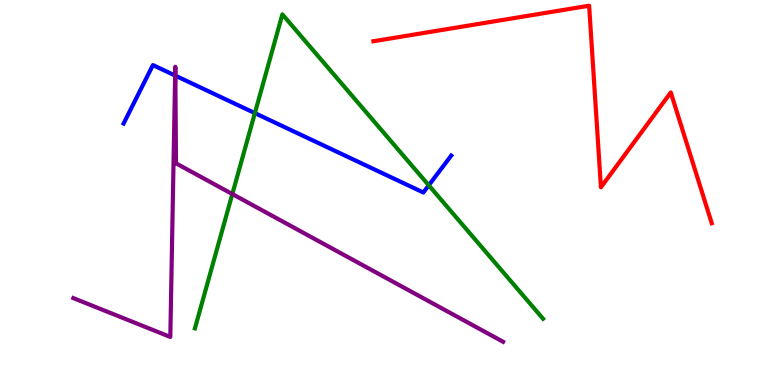[{'lines': ['blue', 'red'], 'intersections': []}, {'lines': ['green', 'red'], 'intersections': []}, {'lines': ['purple', 'red'], 'intersections': []}, {'lines': ['blue', 'green'], 'intersections': [{'x': 3.29, 'y': 7.06}, {'x': 5.53, 'y': 5.19}]}, {'lines': ['blue', 'purple'], 'intersections': [{'x': 2.26, 'y': 8.04}, {'x': 2.26, 'y': 8.03}]}, {'lines': ['green', 'purple'], 'intersections': [{'x': 3.0, 'y': 4.96}]}]